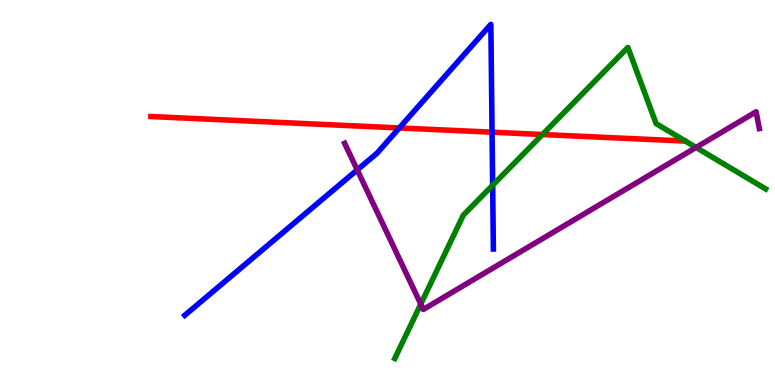[{'lines': ['blue', 'red'], 'intersections': [{'x': 5.15, 'y': 6.68}, {'x': 6.35, 'y': 6.57}]}, {'lines': ['green', 'red'], 'intersections': [{'x': 7.0, 'y': 6.51}]}, {'lines': ['purple', 'red'], 'intersections': []}, {'lines': ['blue', 'green'], 'intersections': [{'x': 6.36, 'y': 5.19}]}, {'lines': ['blue', 'purple'], 'intersections': [{'x': 4.61, 'y': 5.59}]}, {'lines': ['green', 'purple'], 'intersections': [{'x': 5.43, 'y': 2.1}, {'x': 8.98, 'y': 6.17}]}]